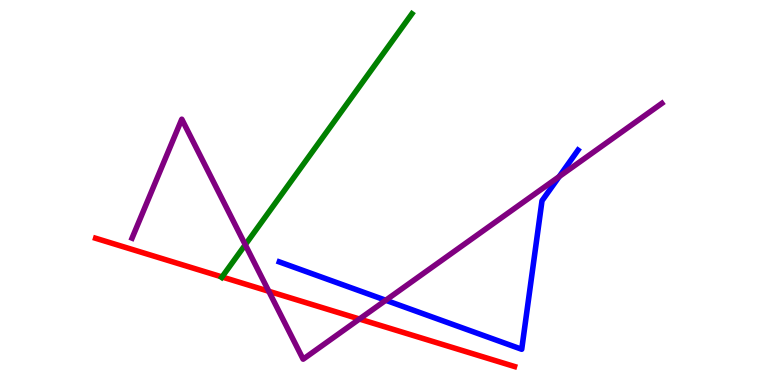[{'lines': ['blue', 'red'], 'intersections': []}, {'lines': ['green', 'red'], 'intersections': [{'x': 2.86, 'y': 2.81}]}, {'lines': ['purple', 'red'], 'intersections': [{'x': 3.47, 'y': 2.43}, {'x': 4.64, 'y': 1.71}]}, {'lines': ['blue', 'green'], 'intersections': []}, {'lines': ['blue', 'purple'], 'intersections': [{'x': 4.98, 'y': 2.2}, {'x': 7.22, 'y': 5.41}]}, {'lines': ['green', 'purple'], 'intersections': [{'x': 3.16, 'y': 3.64}]}]